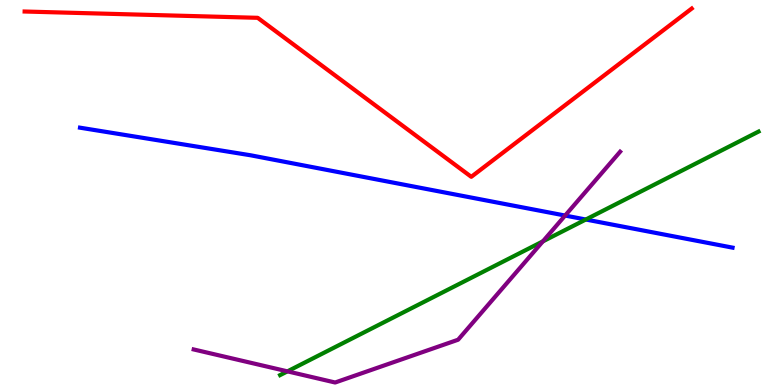[{'lines': ['blue', 'red'], 'intersections': []}, {'lines': ['green', 'red'], 'intersections': []}, {'lines': ['purple', 'red'], 'intersections': []}, {'lines': ['blue', 'green'], 'intersections': [{'x': 7.56, 'y': 4.3}]}, {'lines': ['blue', 'purple'], 'intersections': [{'x': 7.29, 'y': 4.4}]}, {'lines': ['green', 'purple'], 'intersections': [{'x': 3.71, 'y': 0.354}, {'x': 7.0, 'y': 3.73}]}]